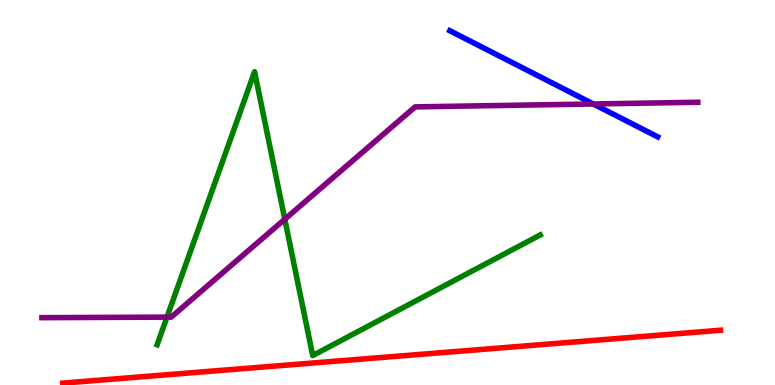[{'lines': ['blue', 'red'], 'intersections': []}, {'lines': ['green', 'red'], 'intersections': []}, {'lines': ['purple', 'red'], 'intersections': []}, {'lines': ['blue', 'green'], 'intersections': []}, {'lines': ['blue', 'purple'], 'intersections': [{'x': 7.66, 'y': 7.3}]}, {'lines': ['green', 'purple'], 'intersections': [{'x': 2.15, 'y': 1.76}, {'x': 3.67, 'y': 4.31}]}]